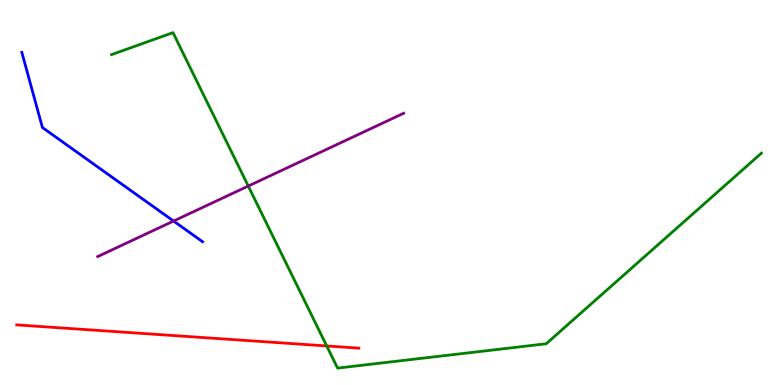[{'lines': ['blue', 'red'], 'intersections': []}, {'lines': ['green', 'red'], 'intersections': [{'x': 4.22, 'y': 1.01}]}, {'lines': ['purple', 'red'], 'intersections': []}, {'lines': ['blue', 'green'], 'intersections': []}, {'lines': ['blue', 'purple'], 'intersections': [{'x': 2.24, 'y': 4.26}]}, {'lines': ['green', 'purple'], 'intersections': [{'x': 3.2, 'y': 5.17}]}]